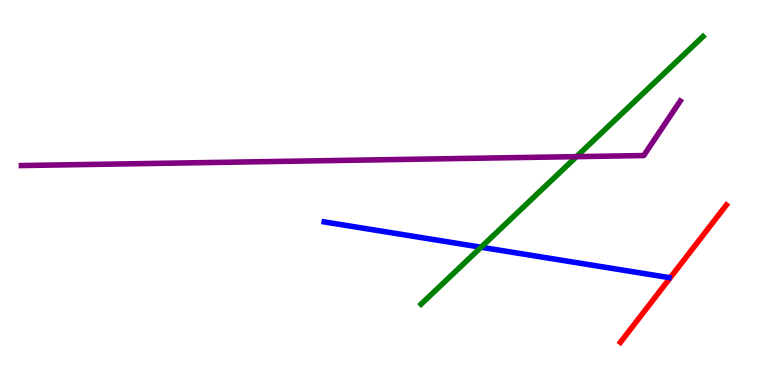[{'lines': ['blue', 'red'], 'intersections': []}, {'lines': ['green', 'red'], 'intersections': []}, {'lines': ['purple', 'red'], 'intersections': []}, {'lines': ['blue', 'green'], 'intersections': [{'x': 6.21, 'y': 3.58}]}, {'lines': ['blue', 'purple'], 'intersections': []}, {'lines': ['green', 'purple'], 'intersections': [{'x': 7.44, 'y': 5.93}]}]